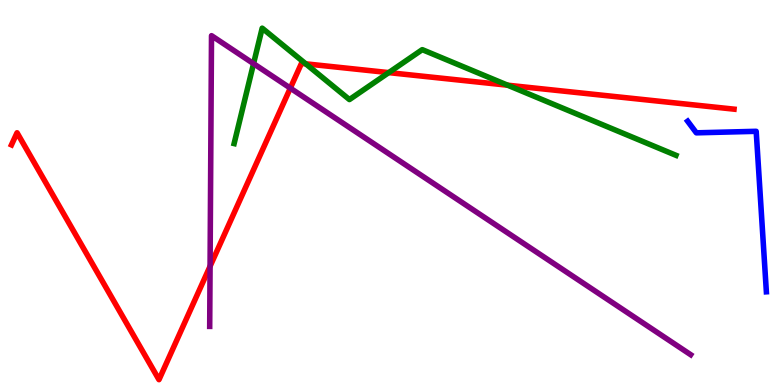[{'lines': ['blue', 'red'], 'intersections': []}, {'lines': ['green', 'red'], 'intersections': [{'x': 3.95, 'y': 8.34}, {'x': 5.02, 'y': 8.11}, {'x': 6.55, 'y': 7.79}]}, {'lines': ['purple', 'red'], 'intersections': [{'x': 2.71, 'y': 3.08}, {'x': 3.75, 'y': 7.71}]}, {'lines': ['blue', 'green'], 'intersections': []}, {'lines': ['blue', 'purple'], 'intersections': []}, {'lines': ['green', 'purple'], 'intersections': [{'x': 3.27, 'y': 8.35}]}]